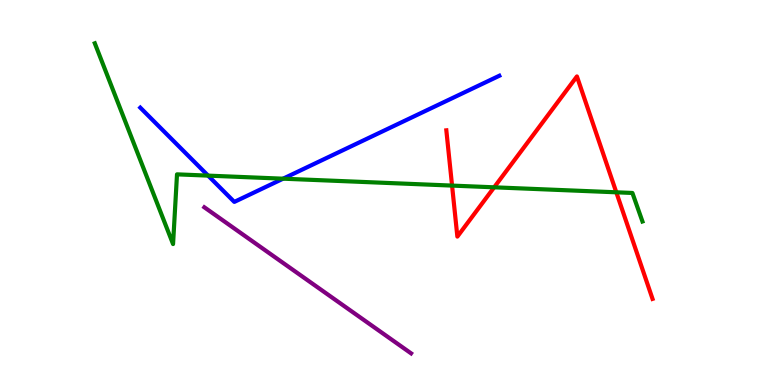[{'lines': ['blue', 'red'], 'intersections': []}, {'lines': ['green', 'red'], 'intersections': [{'x': 5.83, 'y': 5.18}, {'x': 6.38, 'y': 5.13}, {'x': 7.95, 'y': 5.01}]}, {'lines': ['purple', 'red'], 'intersections': []}, {'lines': ['blue', 'green'], 'intersections': [{'x': 2.69, 'y': 5.44}, {'x': 3.65, 'y': 5.36}]}, {'lines': ['blue', 'purple'], 'intersections': []}, {'lines': ['green', 'purple'], 'intersections': []}]